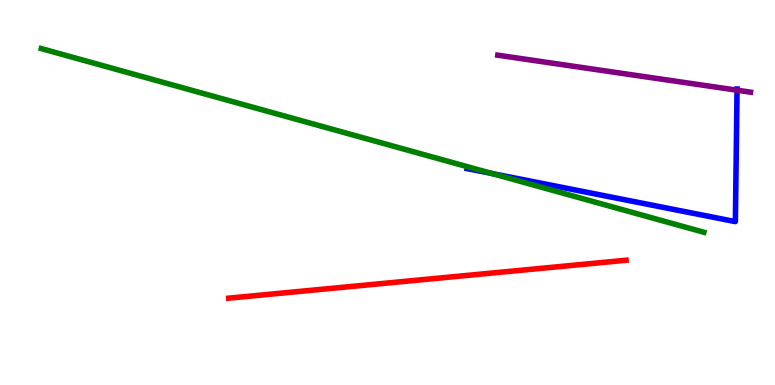[{'lines': ['blue', 'red'], 'intersections': []}, {'lines': ['green', 'red'], 'intersections': []}, {'lines': ['purple', 'red'], 'intersections': []}, {'lines': ['blue', 'green'], 'intersections': [{'x': 6.35, 'y': 5.49}]}, {'lines': ['blue', 'purple'], 'intersections': [{'x': 9.51, 'y': 7.66}]}, {'lines': ['green', 'purple'], 'intersections': []}]